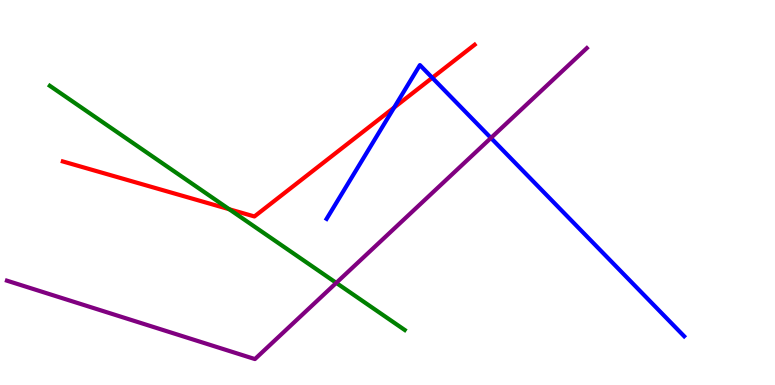[{'lines': ['blue', 'red'], 'intersections': [{'x': 5.09, 'y': 7.21}, {'x': 5.58, 'y': 7.98}]}, {'lines': ['green', 'red'], 'intersections': [{'x': 2.96, 'y': 4.57}]}, {'lines': ['purple', 'red'], 'intersections': []}, {'lines': ['blue', 'green'], 'intersections': []}, {'lines': ['blue', 'purple'], 'intersections': [{'x': 6.33, 'y': 6.42}]}, {'lines': ['green', 'purple'], 'intersections': [{'x': 4.34, 'y': 2.65}]}]